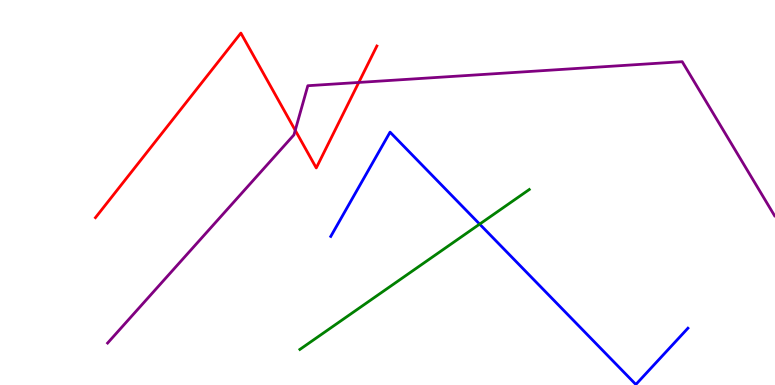[{'lines': ['blue', 'red'], 'intersections': []}, {'lines': ['green', 'red'], 'intersections': []}, {'lines': ['purple', 'red'], 'intersections': [{'x': 3.81, 'y': 6.62}, {'x': 4.63, 'y': 7.86}]}, {'lines': ['blue', 'green'], 'intersections': [{'x': 6.19, 'y': 4.18}]}, {'lines': ['blue', 'purple'], 'intersections': []}, {'lines': ['green', 'purple'], 'intersections': []}]